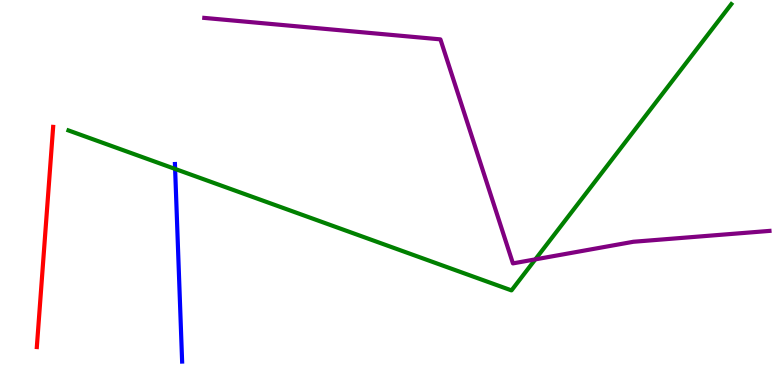[{'lines': ['blue', 'red'], 'intersections': []}, {'lines': ['green', 'red'], 'intersections': []}, {'lines': ['purple', 'red'], 'intersections': []}, {'lines': ['blue', 'green'], 'intersections': [{'x': 2.26, 'y': 5.61}]}, {'lines': ['blue', 'purple'], 'intersections': []}, {'lines': ['green', 'purple'], 'intersections': [{'x': 6.91, 'y': 3.26}]}]